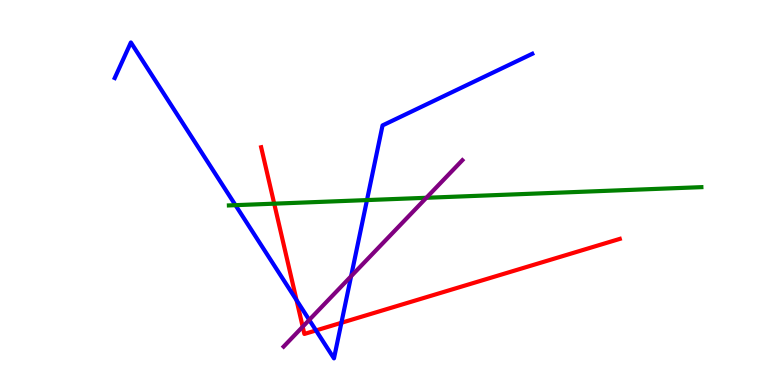[{'lines': ['blue', 'red'], 'intersections': [{'x': 3.83, 'y': 2.2}, {'x': 4.08, 'y': 1.42}, {'x': 4.41, 'y': 1.62}]}, {'lines': ['green', 'red'], 'intersections': [{'x': 3.54, 'y': 4.71}]}, {'lines': ['purple', 'red'], 'intersections': [{'x': 3.91, 'y': 1.51}]}, {'lines': ['blue', 'green'], 'intersections': [{'x': 3.04, 'y': 4.67}, {'x': 4.74, 'y': 4.8}]}, {'lines': ['blue', 'purple'], 'intersections': [{'x': 3.99, 'y': 1.69}, {'x': 4.53, 'y': 2.82}]}, {'lines': ['green', 'purple'], 'intersections': [{'x': 5.5, 'y': 4.86}]}]